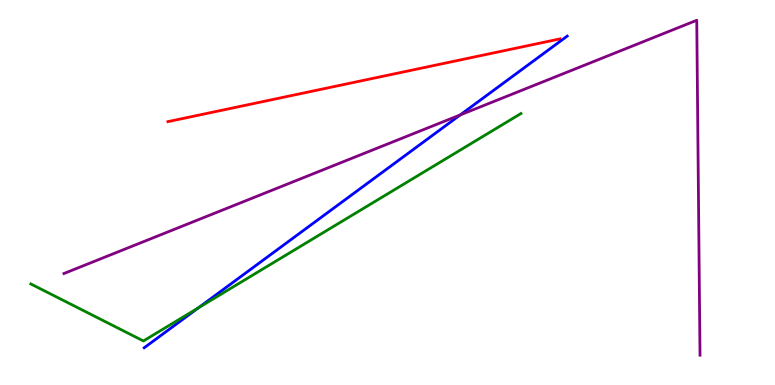[{'lines': ['blue', 'red'], 'intersections': []}, {'lines': ['green', 'red'], 'intersections': []}, {'lines': ['purple', 'red'], 'intersections': []}, {'lines': ['blue', 'green'], 'intersections': [{'x': 2.56, 'y': 2.01}]}, {'lines': ['blue', 'purple'], 'intersections': [{'x': 5.94, 'y': 7.01}]}, {'lines': ['green', 'purple'], 'intersections': []}]